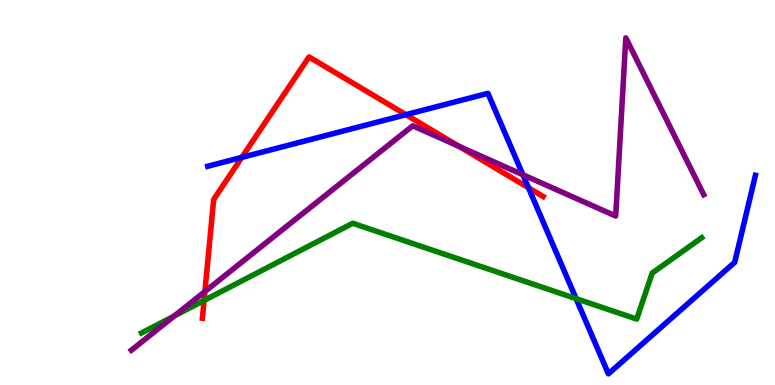[{'lines': ['blue', 'red'], 'intersections': [{'x': 3.12, 'y': 5.91}, {'x': 5.24, 'y': 7.02}, {'x': 6.82, 'y': 5.12}]}, {'lines': ['green', 'red'], 'intersections': [{'x': 2.63, 'y': 2.2}]}, {'lines': ['purple', 'red'], 'intersections': [{'x': 2.64, 'y': 2.43}, {'x': 5.92, 'y': 6.2}]}, {'lines': ['blue', 'green'], 'intersections': [{'x': 7.43, 'y': 2.24}]}, {'lines': ['blue', 'purple'], 'intersections': [{'x': 6.75, 'y': 5.46}]}, {'lines': ['green', 'purple'], 'intersections': [{'x': 2.25, 'y': 1.79}]}]